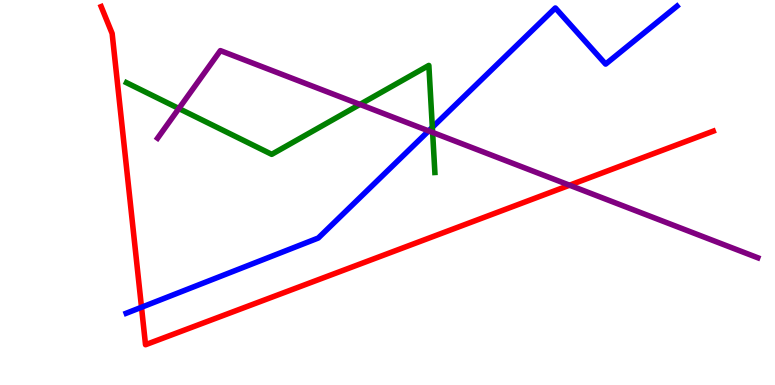[{'lines': ['blue', 'red'], 'intersections': [{'x': 1.83, 'y': 2.02}]}, {'lines': ['green', 'red'], 'intersections': []}, {'lines': ['purple', 'red'], 'intersections': [{'x': 7.35, 'y': 5.19}]}, {'lines': ['blue', 'green'], 'intersections': [{'x': 5.58, 'y': 6.69}]}, {'lines': ['blue', 'purple'], 'intersections': [{'x': 5.53, 'y': 6.6}]}, {'lines': ['green', 'purple'], 'intersections': [{'x': 2.31, 'y': 7.18}, {'x': 4.64, 'y': 7.29}, {'x': 5.58, 'y': 6.56}]}]